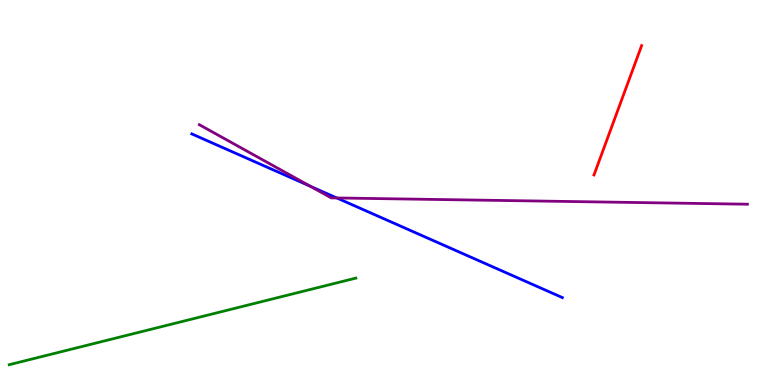[{'lines': ['blue', 'red'], 'intersections': []}, {'lines': ['green', 'red'], 'intersections': []}, {'lines': ['purple', 'red'], 'intersections': []}, {'lines': ['blue', 'green'], 'intersections': []}, {'lines': ['blue', 'purple'], 'intersections': [{'x': 4.0, 'y': 5.16}, {'x': 4.35, 'y': 4.86}]}, {'lines': ['green', 'purple'], 'intersections': []}]